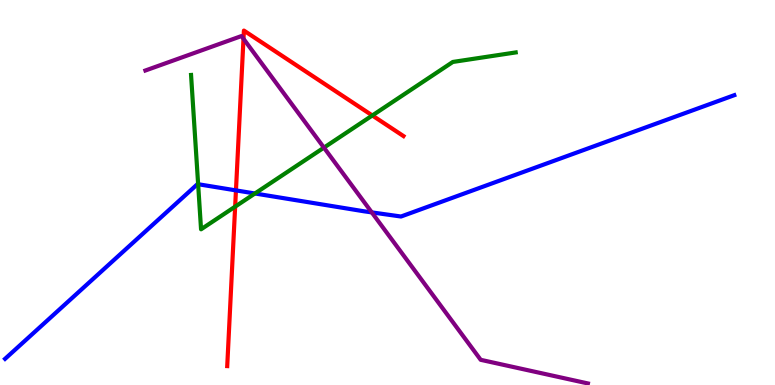[{'lines': ['blue', 'red'], 'intersections': [{'x': 3.04, 'y': 5.05}]}, {'lines': ['green', 'red'], 'intersections': [{'x': 3.03, 'y': 4.63}, {'x': 4.8, 'y': 7.0}]}, {'lines': ['purple', 'red'], 'intersections': [{'x': 3.14, 'y': 8.99}]}, {'lines': ['blue', 'green'], 'intersections': [{'x': 2.56, 'y': 5.22}, {'x': 3.29, 'y': 4.97}]}, {'lines': ['blue', 'purple'], 'intersections': [{'x': 4.8, 'y': 4.48}]}, {'lines': ['green', 'purple'], 'intersections': [{'x': 4.18, 'y': 6.17}]}]